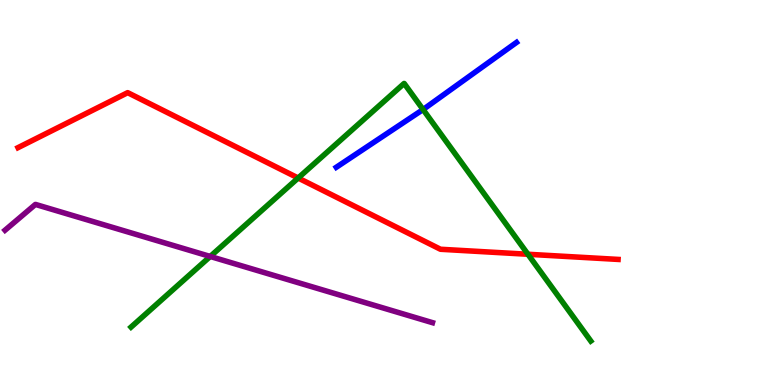[{'lines': ['blue', 'red'], 'intersections': []}, {'lines': ['green', 'red'], 'intersections': [{'x': 3.85, 'y': 5.38}, {'x': 6.81, 'y': 3.4}]}, {'lines': ['purple', 'red'], 'intersections': []}, {'lines': ['blue', 'green'], 'intersections': [{'x': 5.46, 'y': 7.16}]}, {'lines': ['blue', 'purple'], 'intersections': []}, {'lines': ['green', 'purple'], 'intersections': [{'x': 2.71, 'y': 3.34}]}]